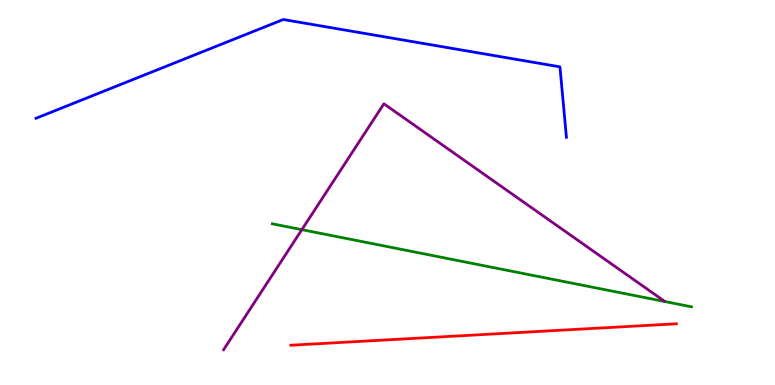[{'lines': ['blue', 'red'], 'intersections': []}, {'lines': ['green', 'red'], 'intersections': []}, {'lines': ['purple', 'red'], 'intersections': []}, {'lines': ['blue', 'green'], 'intersections': []}, {'lines': ['blue', 'purple'], 'intersections': []}, {'lines': ['green', 'purple'], 'intersections': [{'x': 3.89, 'y': 4.03}]}]